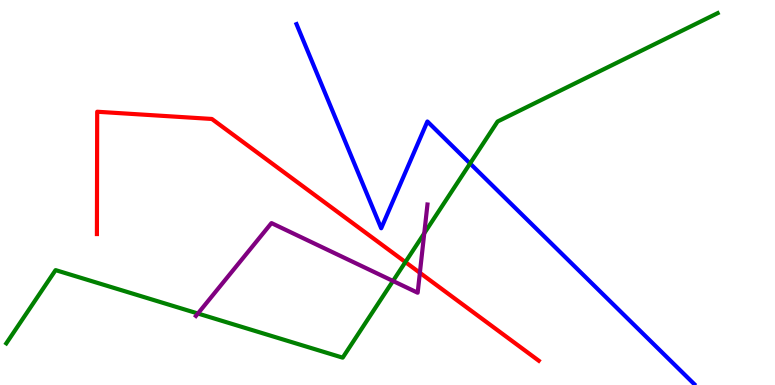[{'lines': ['blue', 'red'], 'intersections': []}, {'lines': ['green', 'red'], 'intersections': [{'x': 5.23, 'y': 3.19}]}, {'lines': ['purple', 'red'], 'intersections': [{'x': 5.42, 'y': 2.91}]}, {'lines': ['blue', 'green'], 'intersections': [{'x': 6.07, 'y': 5.75}]}, {'lines': ['blue', 'purple'], 'intersections': []}, {'lines': ['green', 'purple'], 'intersections': [{'x': 2.55, 'y': 1.86}, {'x': 5.07, 'y': 2.7}, {'x': 5.47, 'y': 3.94}]}]